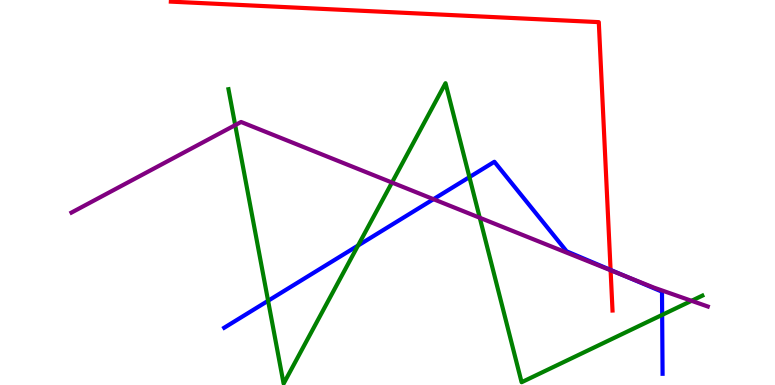[{'lines': ['blue', 'red'], 'intersections': [{'x': 7.88, 'y': 2.99}]}, {'lines': ['green', 'red'], 'intersections': []}, {'lines': ['purple', 'red'], 'intersections': [{'x': 7.88, 'y': 2.98}]}, {'lines': ['blue', 'green'], 'intersections': [{'x': 3.46, 'y': 2.19}, {'x': 4.62, 'y': 3.62}, {'x': 6.06, 'y': 5.4}, {'x': 8.54, 'y': 1.82}]}, {'lines': ['blue', 'purple'], 'intersections': [{'x': 5.59, 'y': 4.83}, {'x': 8.07, 'y': 2.83}]}, {'lines': ['green', 'purple'], 'intersections': [{'x': 3.03, 'y': 6.75}, {'x': 5.06, 'y': 5.26}, {'x': 6.19, 'y': 4.34}, {'x': 8.92, 'y': 2.19}]}]